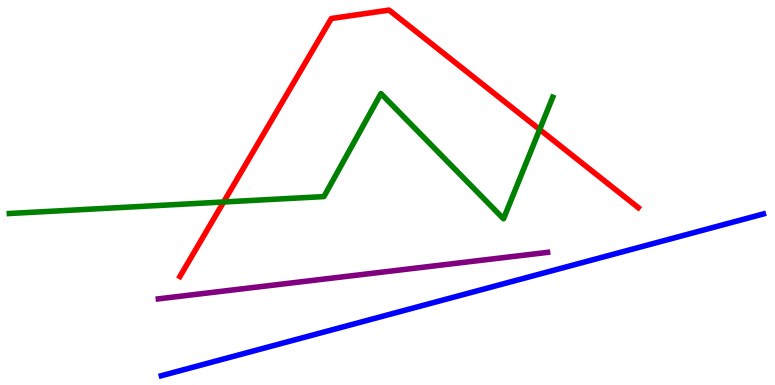[{'lines': ['blue', 'red'], 'intersections': []}, {'lines': ['green', 'red'], 'intersections': [{'x': 2.89, 'y': 4.75}, {'x': 6.96, 'y': 6.64}]}, {'lines': ['purple', 'red'], 'intersections': []}, {'lines': ['blue', 'green'], 'intersections': []}, {'lines': ['blue', 'purple'], 'intersections': []}, {'lines': ['green', 'purple'], 'intersections': []}]